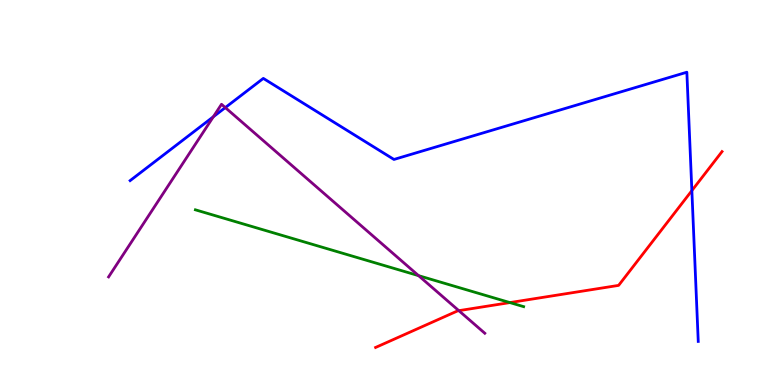[{'lines': ['blue', 'red'], 'intersections': [{'x': 8.93, 'y': 5.05}]}, {'lines': ['green', 'red'], 'intersections': [{'x': 6.58, 'y': 2.14}]}, {'lines': ['purple', 'red'], 'intersections': [{'x': 5.92, 'y': 1.93}]}, {'lines': ['blue', 'green'], 'intersections': []}, {'lines': ['blue', 'purple'], 'intersections': [{'x': 2.75, 'y': 6.97}, {'x': 2.91, 'y': 7.21}]}, {'lines': ['green', 'purple'], 'intersections': [{'x': 5.4, 'y': 2.84}]}]